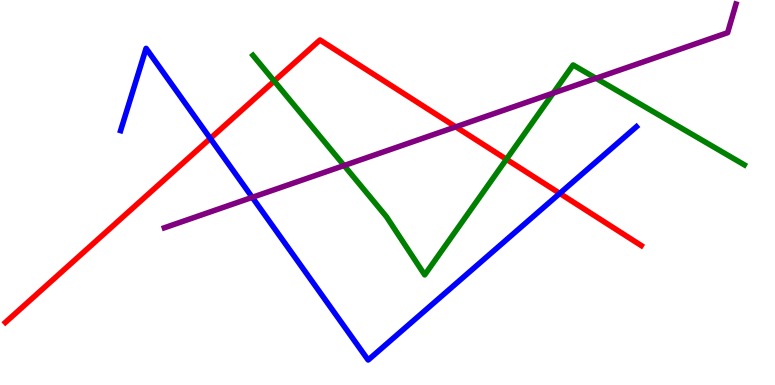[{'lines': ['blue', 'red'], 'intersections': [{'x': 2.71, 'y': 6.4}, {'x': 7.22, 'y': 4.98}]}, {'lines': ['green', 'red'], 'intersections': [{'x': 3.54, 'y': 7.89}, {'x': 6.53, 'y': 5.86}]}, {'lines': ['purple', 'red'], 'intersections': [{'x': 5.88, 'y': 6.7}]}, {'lines': ['blue', 'green'], 'intersections': []}, {'lines': ['blue', 'purple'], 'intersections': [{'x': 3.25, 'y': 4.87}]}, {'lines': ['green', 'purple'], 'intersections': [{'x': 4.44, 'y': 5.7}, {'x': 7.14, 'y': 7.58}, {'x': 7.69, 'y': 7.97}]}]